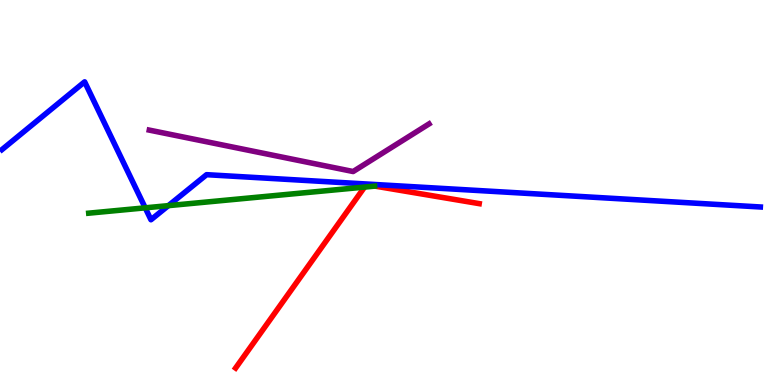[{'lines': ['blue', 'red'], 'intersections': []}, {'lines': ['green', 'red'], 'intersections': [{'x': 4.7, 'y': 5.14}]}, {'lines': ['purple', 'red'], 'intersections': []}, {'lines': ['blue', 'green'], 'intersections': [{'x': 1.87, 'y': 4.6}, {'x': 2.17, 'y': 4.66}]}, {'lines': ['blue', 'purple'], 'intersections': []}, {'lines': ['green', 'purple'], 'intersections': []}]